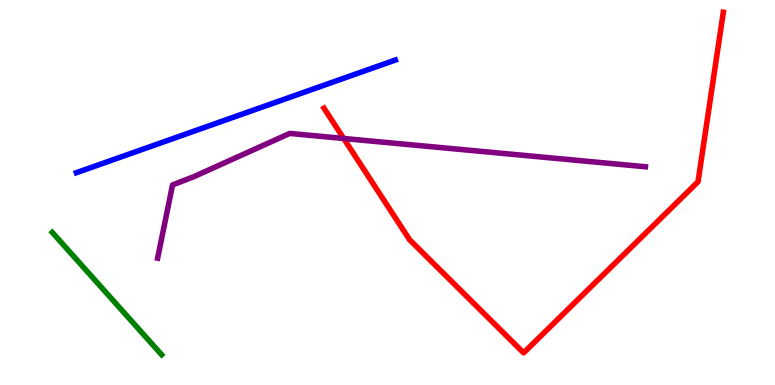[{'lines': ['blue', 'red'], 'intersections': []}, {'lines': ['green', 'red'], 'intersections': []}, {'lines': ['purple', 'red'], 'intersections': [{'x': 4.43, 'y': 6.4}]}, {'lines': ['blue', 'green'], 'intersections': []}, {'lines': ['blue', 'purple'], 'intersections': []}, {'lines': ['green', 'purple'], 'intersections': []}]